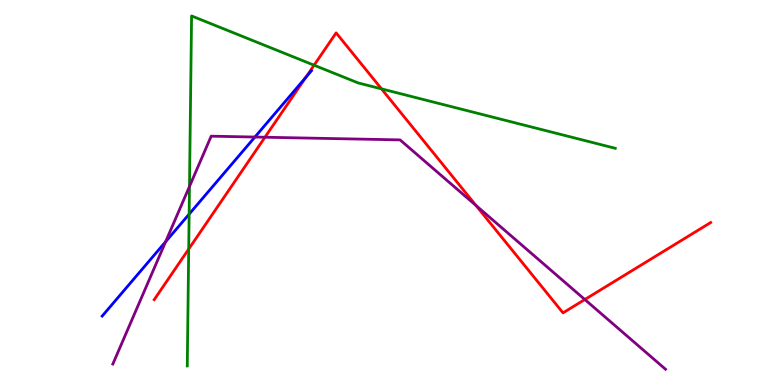[{'lines': ['blue', 'red'], 'intersections': [{'x': 3.94, 'y': 7.99}]}, {'lines': ['green', 'red'], 'intersections': [{'x': 2.43, 'y': 3.53}, {'x': 4.05, 'y': 8.31}, {'x': 4.92, 'y': 7.69}]}, {'lines': ['purple', 'red'], 'intersections': [{'x': 3.42, 'y': 6.44}, {'x': 6.14, 'y': 4.66}, {'x': 7.55, 'y': 2.22}]}, {'lines': ['blue', 'green'], 'intersections': [{'x': 2.44, 'y': 4.44}]}, {'lines': ['blue', 'purple'], 'intersections': [{'x': 2.14, 'y': 3.72}, {'x': 3.29, 'y': 6.44}]}, {'lines': ['green', 'purple'], 'intersections': [{'x': 2.44, 'y': 5.16}]}]